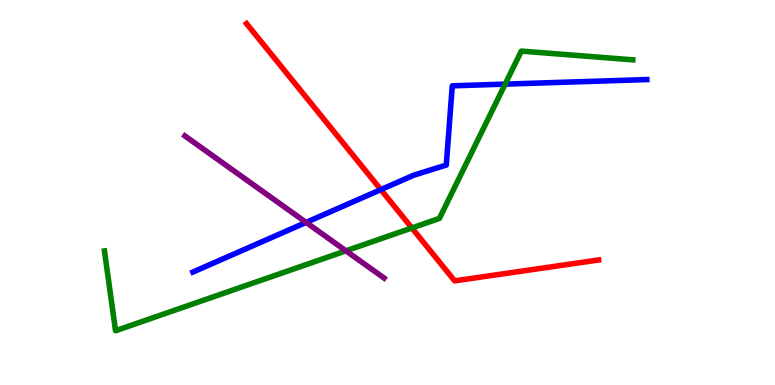[{'lines': ['blue', 'red'], 'intersections': [{'x': 4.91, 'y': 5.07}]}, {'lines': ['green', 'red'], 'intersections': [{'x': 5.31, 'y': 4.08}]}, {'lines': ['purple', 'red'], 'intersections': []}, {'lines': ['blue', 'green'], 'intersections': [{'x': 6.52, 'y': 7.81}]}, {'lines': ['blue', 'purple'], 'intersections': [{'x': 3.95, 'y': 4.22}]}, {'lines': ['green', 'purple'], 'intersections': [{'x': 4.46, 'y': 3.48}]}]